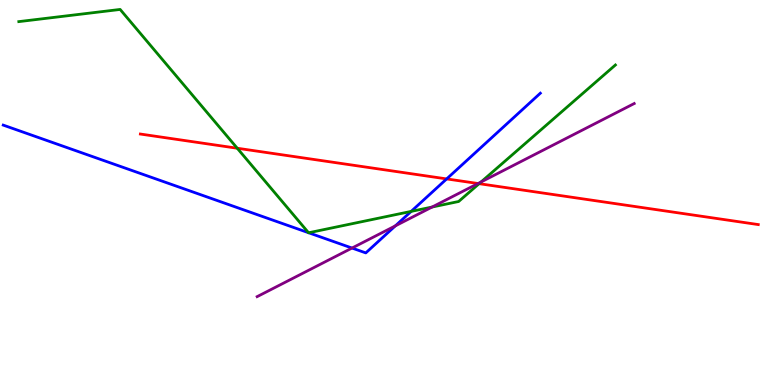[{'lines': ['blue', 'red'], 'intersections': [{'x': 5.76, 'y': 5.35}]}, {'lines': ['green', 'red'], 'intersections': [{'x': 3.06, 'y': 6.15}, {'x': 6.18, 'y': 5.23}]}, {'lines': ['purple', 'red'], 'intersections': [{'x': 6.17, 'y': 5.23}]}, {'lines': ['blue', 'green'], 'intersections': [{'x': 3.98, 'y': 3.96}, {'x': 3.98, 'y': 3.95}, {'x': 5.31, 'y': 4.51}]}, {'lines': ['blue', 'purple'], 'intersections': [{'x': 4.54, 'y': 3.56}, {'x': 5.1, 'y': 4.13}]}, {'lines': ['green', 'purple'], 'intersections': [{'x': 5.58, 'y': 4.62}, {'x': 6.21, 'y': 5.27}]}]